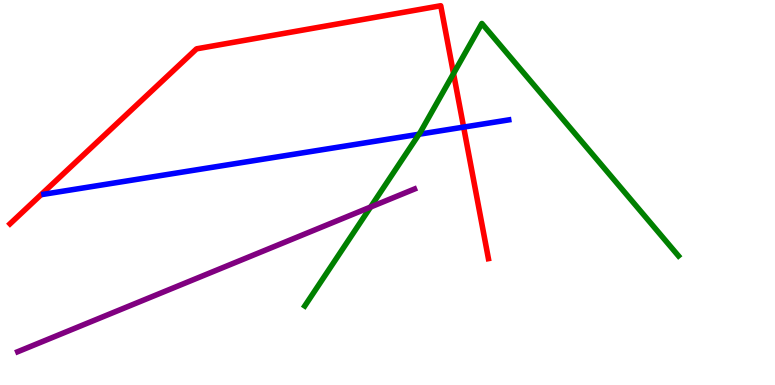[{'lines': ['blue', 'red'], 'intersections': [{'x': 5.98, 'y': 6.7}]}, {'lines': ['green', 'red'], 'intersections': [{'x': 5.85, 'y': 8.09}]}, {'lines': ['purple', 'red'], 'intersections': []}, {'lines': ['blue', 'green'], 'intersections': [{'x': 5.41, 'y': 6.51}]}, {'lines': ['blue', 'purple'], 'intersections': []}, {'lines': ['green', 'purple'], 'intersections': [{'x': 4.78, 'y': 4.62}]}]